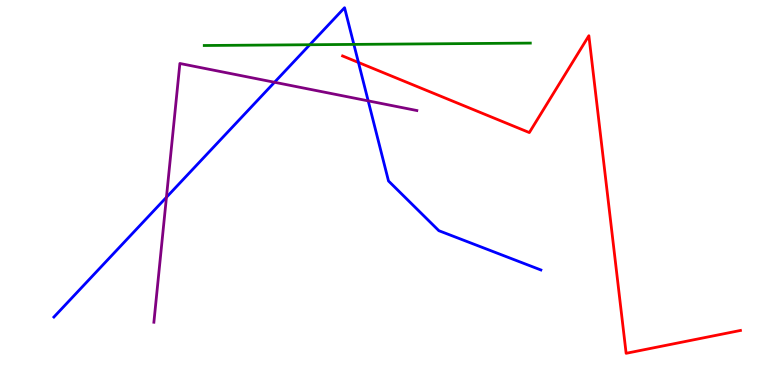[{'lines': ['blue', 'red'], 'intersections': [{'x': 4.63, 'y': 8.38}]}, {'lines': ['green', 'red'], 'intersections': []}, {'lines': ['purple', 'red'], 'intersections': []}, {'lines': ['blue', 'green'], 'intersections': [{'x': 4.0, 'y': 8.84}, {'x': 4.57, 'y': 8.85}]}, {'lines': ['blue', 'purple'], 'intersections': [{'x': 2.15, 'y': 4.88}, {'x': 3.54, 'y': 7.86}, {'x': 4.75, 'y': 7.38}]}, {'lines': ['green', 'purple'], 'intersections': []}]